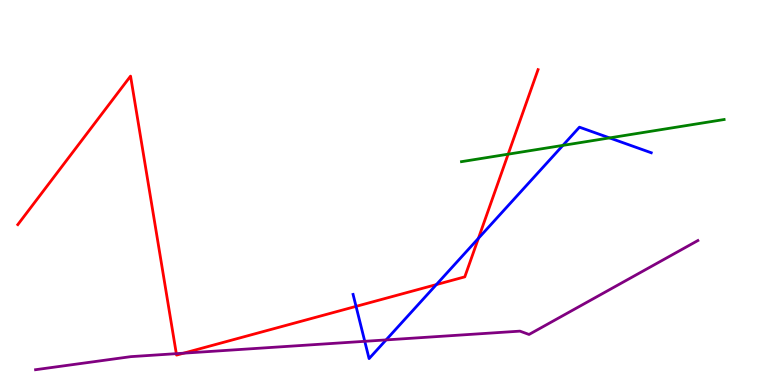[{'lines': ['blue', 'red'], 'intersections': [{'x': 4.59, 'y': 2.04}, {'x': 5.63, 'y': 2.61}, {'x': 6.17, 'y': 3.81}]}, {'lines': ['green', 'red'], 'intersections': [{'x': 6.56, 'y': 6.0}]}, {'lines': ['purple', 'red'], 'intersections': [{'x': 2.28, 'y': 0.814}, {'x': 2.37, 'y': 0.826}]}, {'lines': ['blue', 'green'], 'intersections': [{'x': 7.26, 'y': 6.22}, {'x': 7.87, 'y': 6.42}]}, {'lines': ['blue', 'purple'], 'intersections': [{'x': 4.71, 'y': 1.13}, {'x': 4.98, 'y': 1.17}]}, {'lines': ['green', 'purple'], 'intersections': []}]